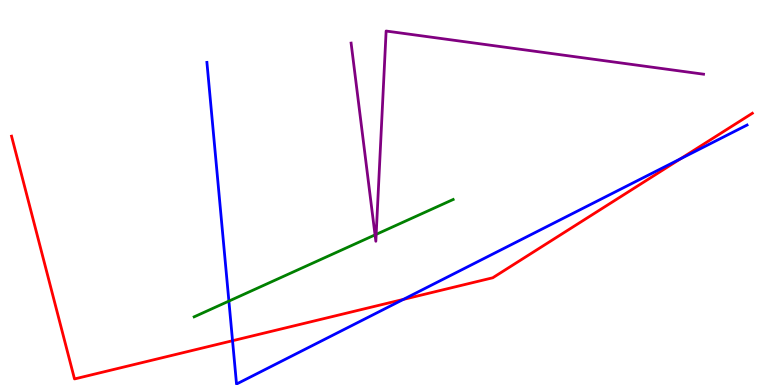[{'lines': ['blue', 'red'], 'intersections': [{'x': 3.0, 'y': 1.15}, {'x': 5.2, 'y': 2.22}, {'x': 8.78, 'y': 5.87}]}, {'lines': ['green', 'red'], 'intersections': []}, {'lines': ['purple', 'red'], 'intersections': []}, {'lines': ['blue', 'green'], 'intersections': [{'x': 2.95, 'y': 2.18}]}, {'lines': ['blue', 'purple'], 'intersections': []}, {'lines': ['green', 'purple'], 'intersections': [{'x': 4.84, 'y': 3.9}, {'x': 4.85, 'y': 3.91}]}]